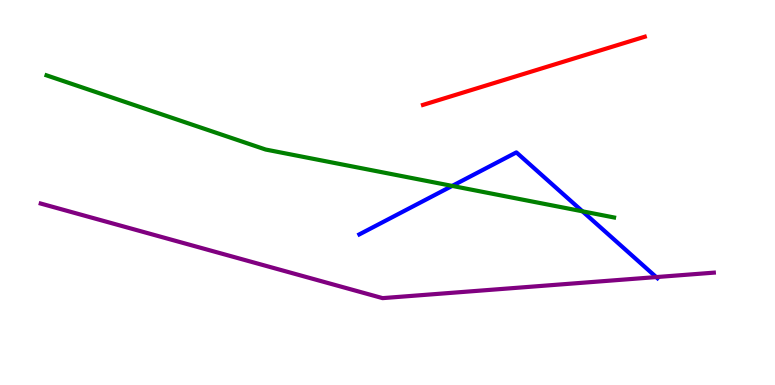[{'lines': ['blue', 'red'], 'intersections': []}, {'lines': ['green', 'red'], 'intersections': []}, {'lines': ['purple', 'red'], 'intersections': []}, {'lines': ['blue', 'green'], 'intersections': [{'x': 5.83, 'y': 5.17}, {'x': 7.52, 'y': 4.51}]}, {'lines': ['blue', 'purple'], 'intersections': [{'x': 8.47, 'y': 2.8}]}, {'lines': ['green', 'purple'], 'intersections': []}]